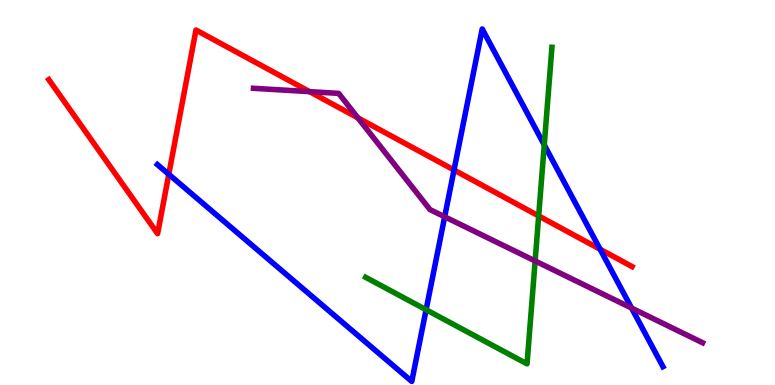[{'lines': ['blue', 'red'], 'intersections': [{'x': 2.18, 'y': 5.47}, {'x': 5.86, 'y': 5.58}, {'x': 7.74, 'y': 3.53}]}, {'lines': ['green', 'red'], 'intersections': [{'x': 6.95, 'y': 4.39}]}, {'lines': ['purple', 'red'], 'intersections': [{'x': 3.99, 'y': 7.62}, {'x': 4.62, 'y': 6.94}]}, {'lines': ['blue', 'green'], 'intersections': [{'x': 5.5, 'y': 1.95}, {'x': 7.02, 'y': 6.24}]}, {'lines': ['blue', 'purple'], 'intersections': [{'x': 5.74, 'y': 4.37}, {'x': 8.15, 'y': 2.0}]}, {'lines': ['green', 'purple'], 'intersections': [{'x': 6.9, 'y': 3.22}]}]